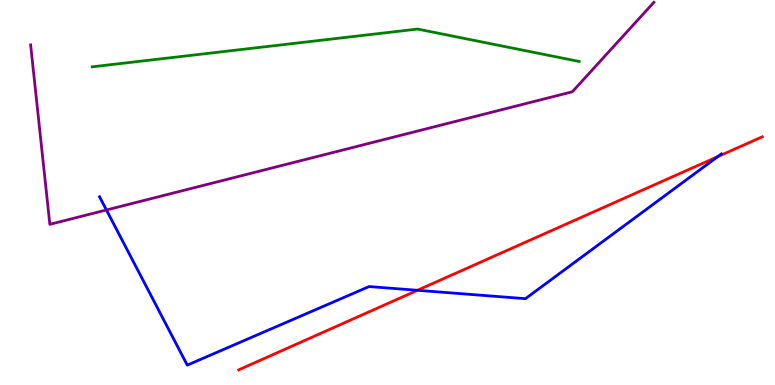[{'lines': ['blue', 'red'], 'intersections': [{'x': 5.39, 'y': 2.46}, {'x': 9.26, 'y': 5.93}]}, {'lines': ['green', 'red'], 'intersections': []}, {'lines': ['purple', 'red'], 'intersections': []}, {'lines': ['blue', 'green'], 'intersections': []}, {'lines': ['blue', 'purple'], 'intersections': [{'x': 1.37, 'y': 4.55}]}, {'lines': ['green', 'purple'], 'intersections': []}]